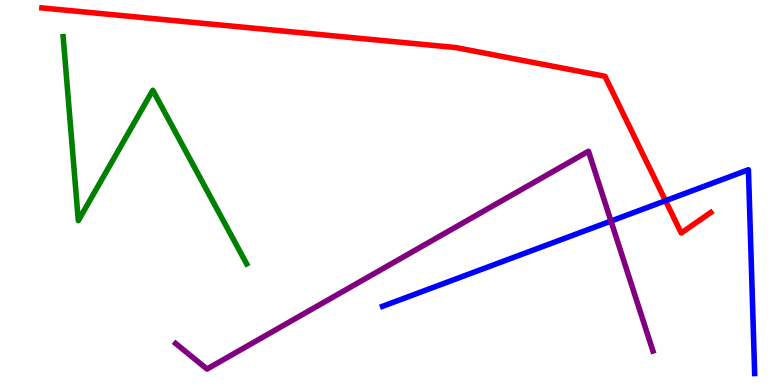[{'lines': ['blue', 'red'], 'intersections': [{'x': 8.59, 'y': 4.79}]}, {'lines': ['green', 'red'], 'intersections': []}, {'lines': ['purple', 'red'], 'intersections': []}, {'lines': ['blue', 'green'], 'intersections': []}, {'lines': ['blue', 'purple'], 'intersections': [{'x': 7.88, 'y': 4.26}]}, {'lines': ['green', 'purple'], 'intersections': []}]